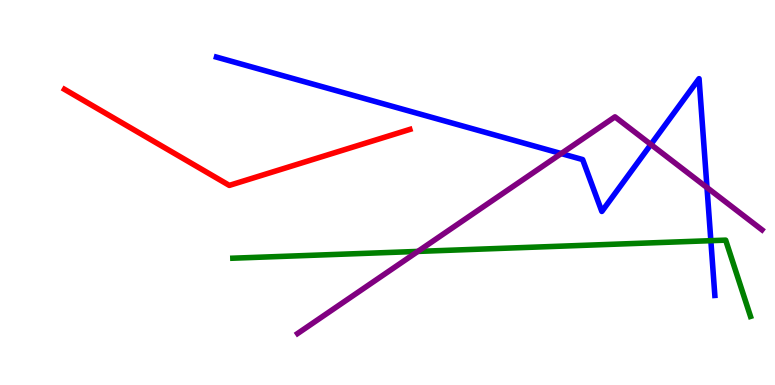[{'lines': ['blue', 'red'], 'intersections': []}, {'lines': ['green', 'red'], 'intersections': []}, {'lines': ['purple', 'red'], 'intersections': []}, {'lines': ['blue', 'green'], 'intersections': [{'x': 9.17, 'y': 3.75}]}, {'lines': ['blue', 'purple'], 'intersections': [{'x': 7.24, 'y': 6.01}, {'x': 8.4, 'y': 6.25}, {'x': 9.12, 'y': 5.13}]}, {'lines': ['green', 'purple'], 'intersections': [{'x': 5.39, 'y': 3.47}]}]